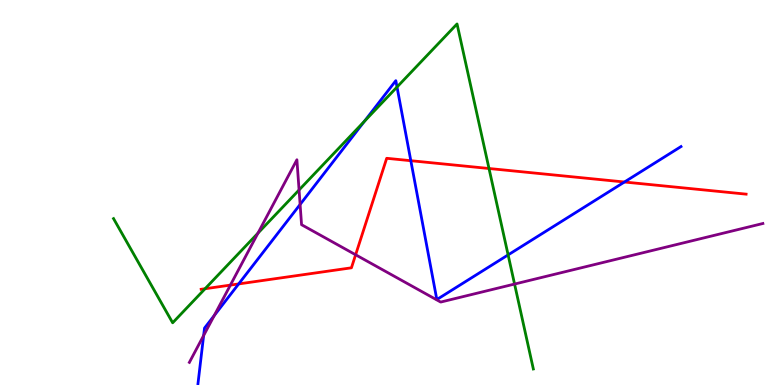[{'lines': ['blue', 'red'], 'intersections': [{'x': 3.08, 'y': 2.63}, {'x': 5.3, 'y': 5.83}, {'x': 8.06, 'y': 5.27}]}, {'lines': ['green', 'red'], 'intersections': [{'x': 2.65, 'y': 2.5}, {'x': 6.31, 'y': 5.62}]}, {'lines': ['purple', 'red'], 'intersections': [{'x': 2.97, 'y': 2.59}, {'x': 4.59, 'y': 3.38}]}, {'lines': ['blue', 'green'], 'intersections': [{'x': 4.7, 'y': 6.85}, {'x': 5.12, 'y': 7.74}, {'x': 6.56, 'y': 3.38}]}, {'lines': ['blue', 'purple'], 'intersections': [{'x': 2.63, 'y': 1.29}, {'x': 2.76, 'y': 1.81}, {'x': 3.87, 'y': 4.69}]}, {'lines': ['green', 'purple'], 'intersections': [{'x': 3.33, 'y': 3.94}, {'x': 3.86, 'y': 5.07}, {'x': 6.64, 'y': 2.62}]}]